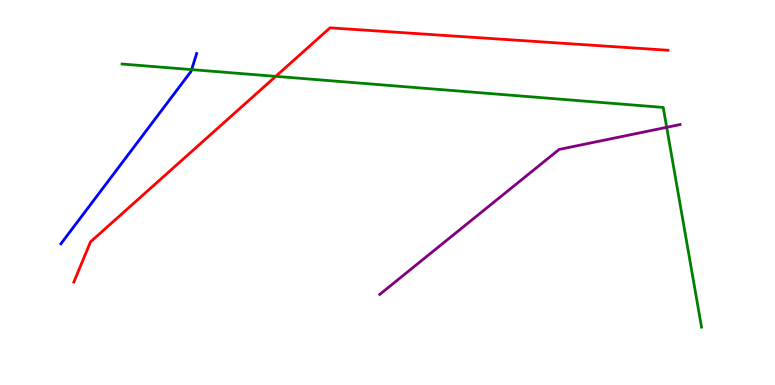[{'lines': ['blue', 'red'], 'intersections': []}, {'lines': ['green', 'red'], 'intersections': [{'x': 3.56, 'y': 8.02}]}, {'lines': ['purple', 'red'], 'intersections': []}, {'lines': ['blue', 'green'], 'intersections': [{'x': 2.47, 'y': 8.19}]}, {'lines': ['blue', 'purple'], 'intersections': []}, {'lines': ['green', 'purple'], 'intersections': [{'x': 8.6, 'y': 6.69}]}]